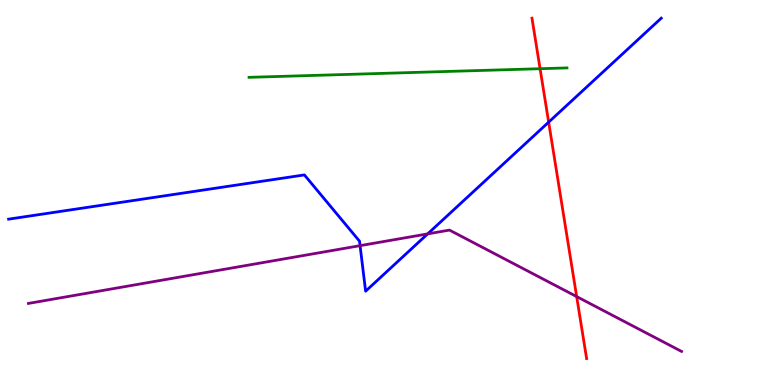[{'lines': ['blue', 'red'], 'intersections': [{'x': 7.08, 'y': 6.83}]}, {'lines': ['green', 'red'], 'intersections': [{'x': 6.97, 'y': 8.22}]}, {'lines': ['purple', 'red'], 'intersections': [{'x': 7.44, 'y': 2.3}]}, {'lines': ['blue', 'green'], 'intersections': []}, {'lines': ['blue', 'purple'], 'intersections': [{'x': 4.65, 'y': 3.62}, {'x': 5.52, 'y': 3.93}]}, {'lines': ['green', 'purple'], 'intersections': []}]